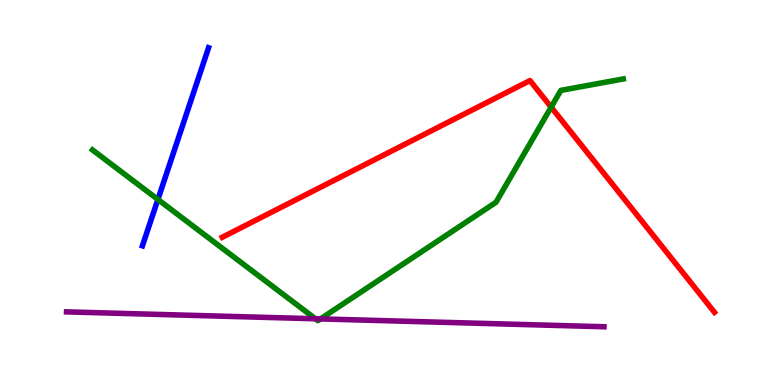[{'lines': ['blue', 'red'], 'intersections': []}, {'lines': ['green', 'red'], 'intersections': [{'x': 7.11, 'y': 7.22}]}, {'lines': ['purple', 'red'], 'intersections': []}, {'lines': ['blue', 'green'], 'intersections': [{'x': 2.04, 'y': 4.82}]}, {'lines': ['blue', 'purple'], 'intersections': []}, {'lines': ['green', 'purple'], 'intersections': [{'x': 4.07, 'y': 1.72}, {'x': 4.14, 'y': 1.72}]}]